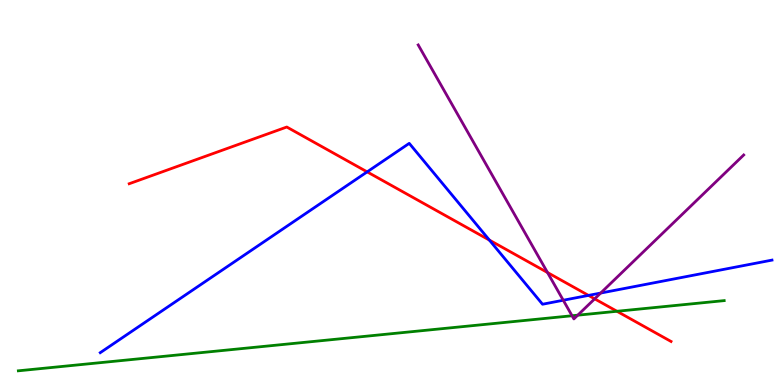[{'lines': ['blue', 'red'], 'intersections': [{'x': 4.74, 'y': 5.54}, {'x': 6.31, 'y': 3.76}, {'x': 7.59, 'y': 2.33}]}, {'lines': ['green', 'red'], 'intersections': [{'x': 7.96, 'y': 1.91}]}, {'lines': ['purple', 'red'], 'intersections': [{'x': 7.06, 'y': 2.92}, {'x': 7.67, 'y': 2.24}]}, {'lines': ['blue', 'green'], 'intersections': []}, {'lines': ['blue', 'purple'], 'intersections': [{'x': 7.27, 'y': 2.2}, {'x': 7.75, 'y': 2.39}]}, {'lines': ['green', 'purple'], 'intersections': [{'x': 7.38, 'y': 1.8}, {'x': 7.45, 'y': 1.81}]}]